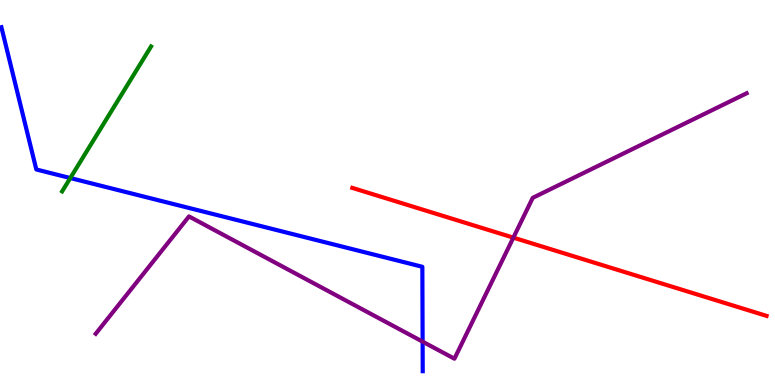[{'lines': ['blue', 'red'], 'intersections': []}, {'lines': ['green', 'red'], 'intersections': []}, {'lines': ['purple', 'red'], 'intersections': [{'x': 6.62, 'y': 3.83}]}, {'lines': ['blue', 'green'], 'intersections': [{'x': 0.907, 'y': 5.38}]}, {'lines': ['blue', 'purple'], 'intersections': [{'x': 5.45, 'y': 1.13}]}, {'lines': ['green', 'purple'], 'intersections': []}]